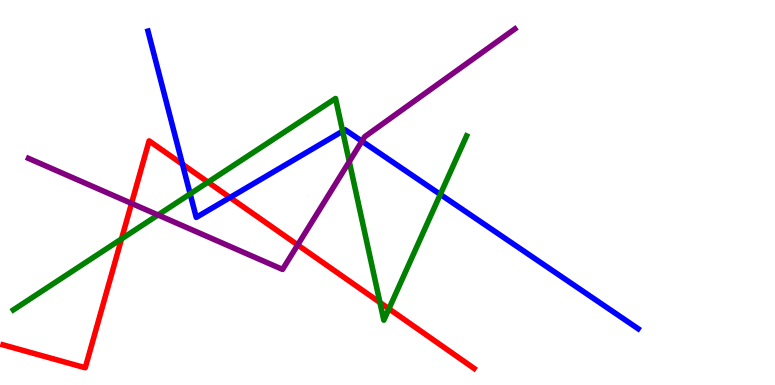[{'lines': ['blue', 'red'], 'intersections': [{'x': 2.35, 'y': 5.73}, {'x': 2.97, 'y': 4.87}]}, {'lines': ['green', 'red'], 'intersections': [{'x': 1.57, 'y': 3.79}, {'x': 2.68, 'y': 5.27}, {'x': 4.9, 'y': 2.14}, {'x': 5.02, 'y': 1.98}]}, {'lines': ['purple', 'red'], 'intersections': [{'x': 1.7, 'y': 4.72}, {'x': 3.84, 'y': 3.64}]}, {'lines': ['blue', 'green'], 'intersections': [{'x': 2.45, 'y': 4.96}, {'x': 4.42, 'y': 6.59}, {'x': 5.68, 'y': 4.95}]}, {'lines': ['blue', 'purple'], 'intersections': [{'x': 4.67, 'y': 6.33}]}, {'lines': ['green', 'purple'], 'intersections': [{'x': 2.04, 'y': 4.42}, {'x': 4.51, 'y': 5.8}]}]